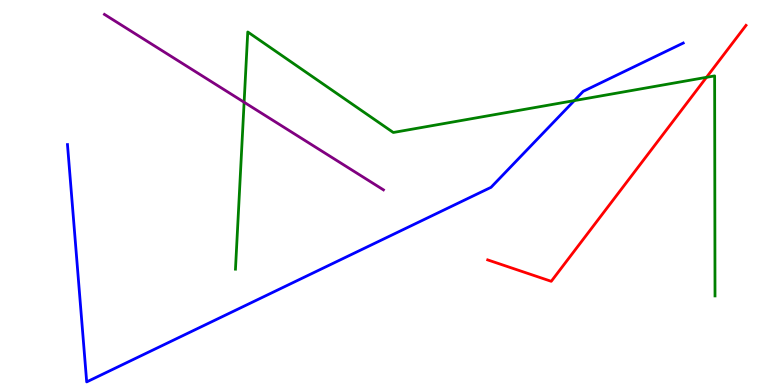[{'lines': ['blue', 'red'], 'intersections': []}, {'lines': ['green', 'red'], 'intersections': [{'x': 9.12, 'y': 7.99}]}, {'lines': ['purple', 'red'], 'intersections': []}, {'lines': ['blue', 'green'], 'intersections': [{'x': 7.41, 'y': 7.39}]}, {'lines': ['blue', 'purple'], 'intersections': []}, {'lines': ['green', 'purple'], 'intersections': [{'x': 3.15, 'y': 7.34}]}]